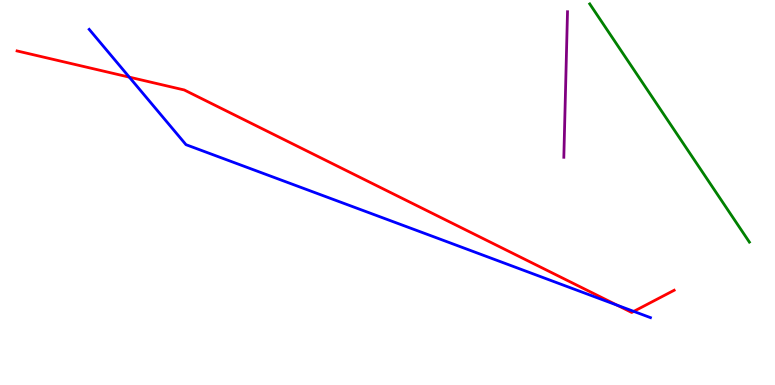[{'lines': ['blue', 'red'], 'intersections': [{'x': 1.67, 'y': 8.0}, {'x': 7.96, 'y': 2.07}, {'x': 8.18, 'y': 1.91}]}, {'lines': ['green', 'red'], 'intersections': []}, {'lines': ['purple', 'red'], 'intersections': []}, {'lines': ['blue', 'green'], 'intersections': []}, {'lines': ['blue', 'purple'], 'intersections': []}, {'lines': ['green', 'purple'], 'intersections': []}]